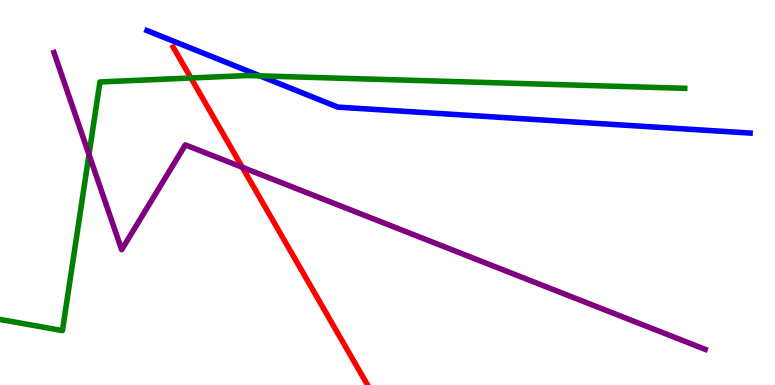[{'lines': ['blue', 'red'], 'intersections': []}, {'lines': ['green', 'red'], 'intersections': [{'x': 2.46, 'y': 7.97}]}, {'lines': ['purple', 'red'], 'intersections': [{'x': 3.13, 'y': 5.65}]}, {'lines': ['blue', 'green'], 'intersections': [{'x': 3.35, 'y': 8.03}]}, {'lines': ['blue', 'purple'], 'intersections': []}, {'lines': ['green', 'purple'], 'intersections': [{'x': 1.15, 'y': 5.99}]}]